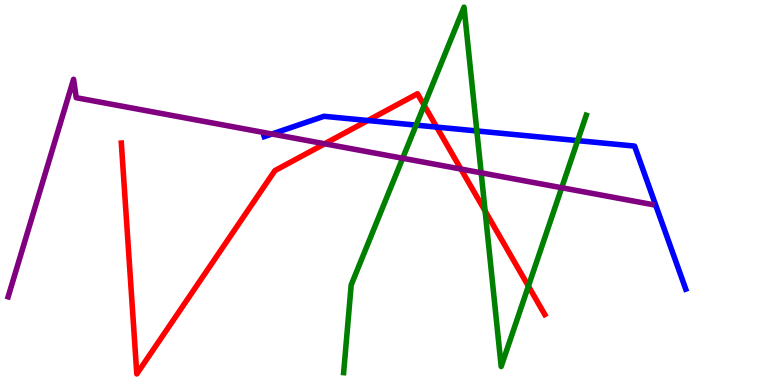[{'lines': ['blue', 'red'], 'intersections': [{'x': 4.75, 'y': 6.87}, {'x': 5.64, 'y': 6.7}]}, {'lines': ['green', 'red'], 'intersections': [{'x': 5.47, 'y': 7.26}, {'x': 6.26, 'y': 4.52}, {'x': 6.82, 'y': 2.57}]}, {'lines': ['purple', 'red'], 'intersections': [{'x': 4.19, 'y': 6.27}, {'x': 5.95, 'y': 5.61}]}, {'lines': ['blue', 'green'], 'intersections': [{'x': 5.37, 'y': 6.75}, {'x': 6.15, 'y': 6.6}, {'x': 7.45, 'y': 6.35}]}, {'lines': ['blue', 'purple'], 'intersections': [{'x': 3.51, 'y': 6.52}]}, {'lines': ['green', 'purple'], 'intersections': [{'x': 5.2, 'y': 5.89}, {'x': 6.21, 'y': 5.51}, {'x': 7.25, 'y': 5.12}]}]